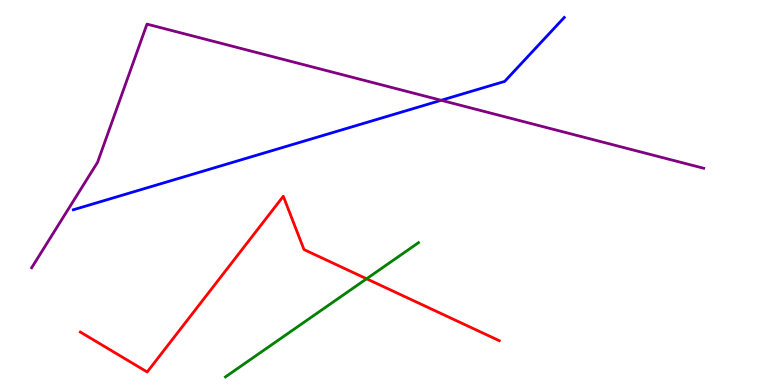[{'lines': ['blue', 'red'], 'intersections': []}, {'lines': ['green', 'red'], 'intersections': [{'x': 4.73, 'y': 2.76}]}, {'lines': ['purple', 'red'], 'intersections': []}, {'lines': ['blue', 'green'], 'intersections': []}, {'lines': ['blue', 'purple'], 'intersections': [{'x': 5.69, 'y': 7.4}]}, {'lines': ['green', 'purple'], 'intersections': []}]